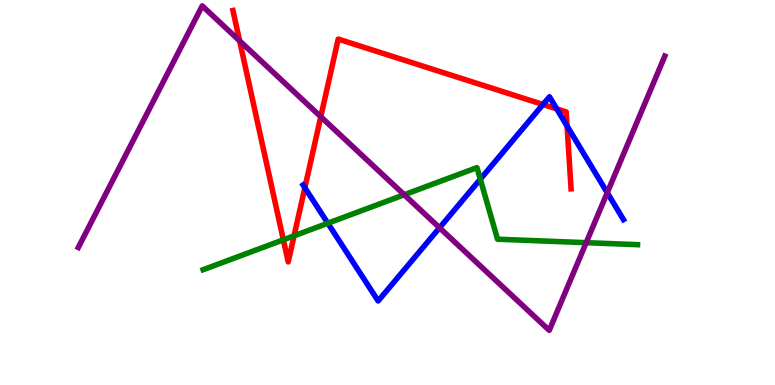[{'lines': ['blue', 'red'], 'intersections': [{'x': 3.93, 'y': 5.12}, {'x': 7.01, 'y': 7.29}, {'x': 7.18, 'y': 7.17}, {'x': 7.32, 'y': 6.73}]}, {'lines': ['green', 'red'], 'intersections': [{'x': 3.66, 'y': 3.77}, {'x': 3.79, 'y': 3.87}]}, {'lines': ['purple', 'red'], 'intersections': [{'x': 3.09, 'y': 8.94}, {'x': 4.14, 'y': 6.97}]}, {'lines': ['blue', 'green'], 'intersections': [{'x': 4.23, 'y': 4.2}, {'x': 6.2, 'y': 5.35}]}, {'lines': ['blue', 'purple'], 'intersections': [{'x': 5.67, 'y': 4.08}, {'x': 7.84, 'y': 4.99}]}, {'lines': ['green', 'purple'], 'intersections': [{'x': 5.22, 'y': 4.94}, {'x': 7.56, 'y': 3.7}]}]